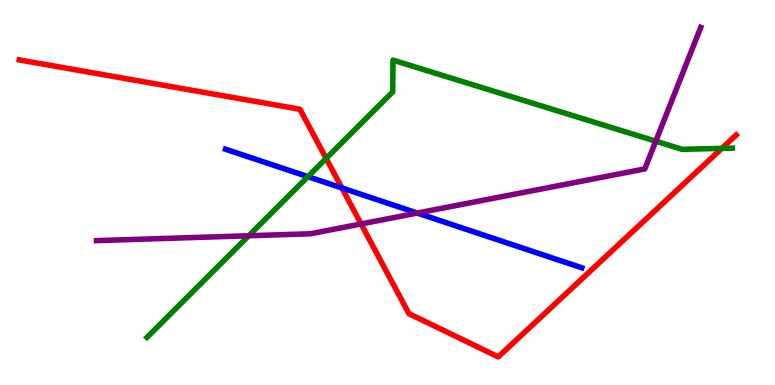[{'lines': ['blue', 'red'], 'intersections': [{'x': 4.41, 'y': 5.12}]}, {'lines': ['green', 'red'], 'intersections': [{'x': 4.21, 'y': 5.89}, {'x': 9.31, 'y': 6.15}]}, {'lines': ['purple', 'red'], 'intersections': [{'x': 4.66, 'y': 4.18}]}, {'lines': ['blue', 'green'], 'intersections': [{'x': 3.97, 'y': 5.41}]}, {'lines': ['blue', 'purple'], 'intersections': [{'x': 5.38, 'y': 4.47}]}, {'lines': ['green', 'purple'], 'intersections': [{'x': 3.21, 'y': 3.88}, {'x': 8.46, 'y': 6.33}]}]